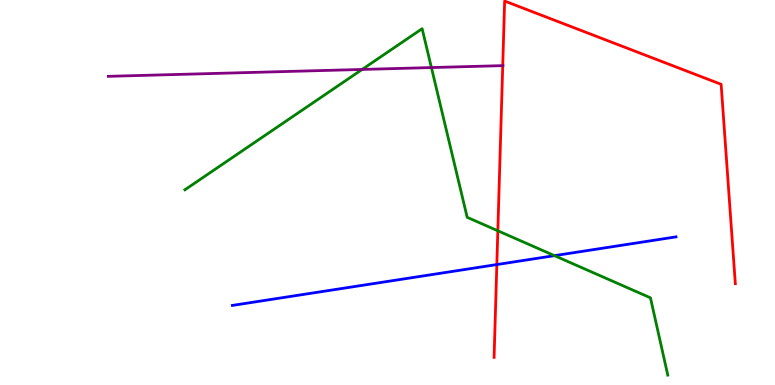[{'lines': ['blue', 'red'], 'intersections': [{'x': 6.41, 'y': 3.13}]}, {'lines': ['green', 'red'], 'intersections': [{'x': 6.42, 'y': 4.01}]}, {'lines': ['purple', 'red'], 'intersections': [{'x': 6.49, 'y': 8.3}]}, {'lines': ['blue', 'green'], 'intersections': [{'x': 7.15, 'y': 3.36}]}, {'lines': ['blue', 'purple'], 'intersections': []}, {'lines': ['green', 'purple'], 'intersections': [{'x': 4.67, 'y': 8.2}, {'x': 5.57, 'y': 8.25}]}]